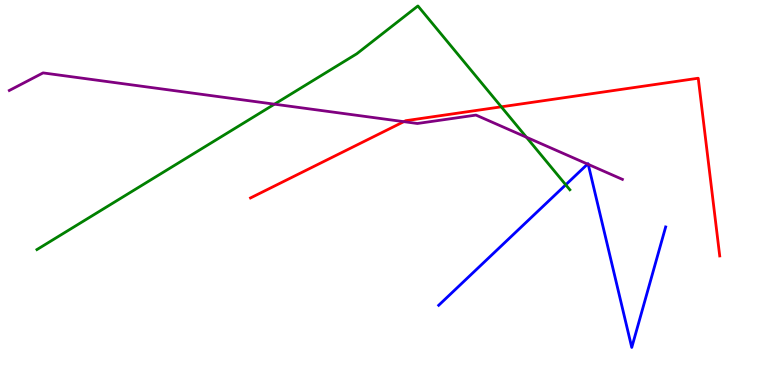[{'lines': ['blue', 'red'], 'intersections': []}, {'lines': ['green', 'red'], 'intersections': [{'x': 6.47, 'y': 7.23}]}, {'lines': ['purple', 'red'], 'intersections': [{'x': 5.21, 'y': 6.84}]}, {'lines': ['blue', 'green'], 'intersections': [{'x': 7.3, 'y': 5.2}]}, {'lines': ['blue', 'purple'], 'intersections': [{'x': 7.58, 'y': 5.74}, {'x': 7.59, 'y': 5.73}]}, {'lines': ['green', 'purple'], 'intersections': [{'x': 3.54, 'y': 7.29}, {'x': 6.79, 'y': 6.44}]}]